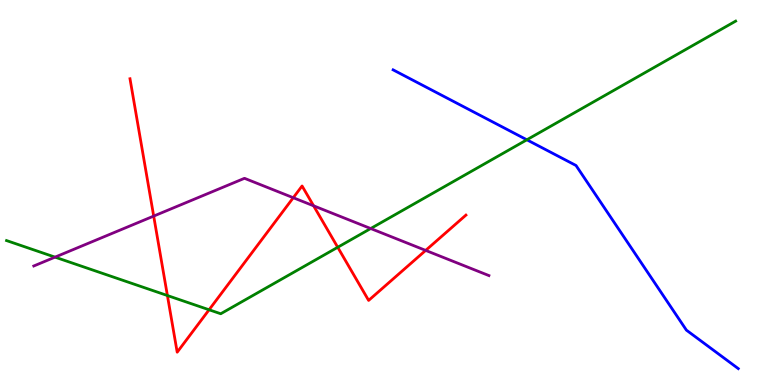[{'lines': ['blue', 'red'], 'intersections': []}, {'lines': ['green', 'red'], 'intersections': [{'x': 2.16, 'y': 2.32}, {'x': 2.7, 'y': 1.95}, {'x': 4.36, 'y': 3.58}]}, {'lines': ['purple', 'red'], 'intersections': [{'x': 1.98, 'y': 4.39}, {'x': 3.78, 'y': 4.86}, {'x': 4.05, 'y': 4.65}, {'x': 5.49, 'y': 3.5}]}, {'lines': ['blue', 'green'], 'intersections': [{'x': 6.8, 'y': 6.37}]}, {'lines': ['blue', 'purple'], 'intersections': []}, {'lines': ['green', 'purple'], 'intersections': [{'x': 0.71, 'y': 3.32}, {'x': 4.78, 'y': 4.06}]}]